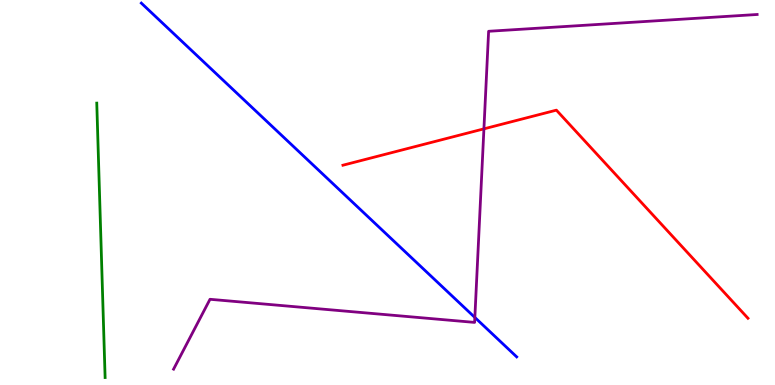[{'lines': ['blue', 'red'], 'intersections': []}, {'lines': ['green', 'red'], 'intersections': []}, {'lines': ['purple', 'red'], 'intersections': [{'x': 6.24, 'y': 6.65}]}, {'lines': ['blue', 'green'], 'intersections': []}, {'lines': ['blue', 'purple'], 'intersections': [{'x': 6.13, 'y': 1.75}]}, {'lines': ['green', 'purple'], 'intersections': []}]